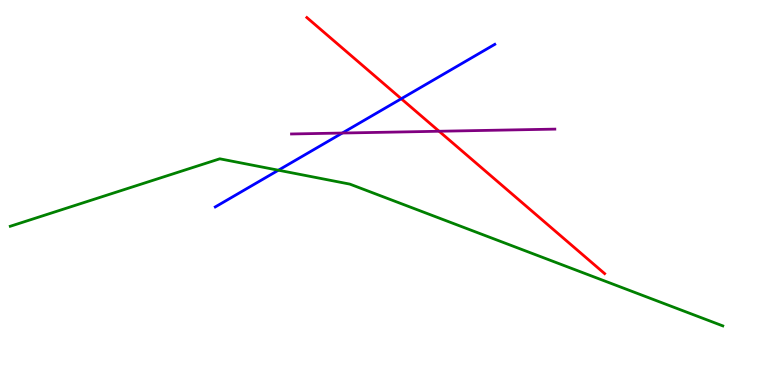[{'lines': ['blue', 'red'], 'intersections': [{'x': 5.18, 'y': 7.44}]}, {'lines': ['green', 'red'], 'intersections': []}, {'lines': ['purple', 'red'], 'intersections': [{'x': 5.67, 'y': 6.59}]}, {'lines': ['blue', 'green'], 'intersections': [{'x': 3.59, 'y': 5.58}]}, {'lines': ['blue', 'purple'], 'intersections': [{'x': 4.42, 'y': 6.54}]}, {'lines': ['green', 'purple'], 'intersections': []}]